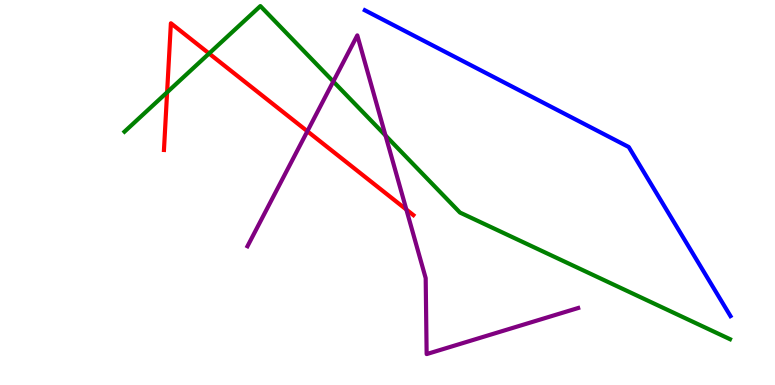[{'lines': ['blue', 'red'], 'intersections': []}, {'lines': ['green', 'red'], 'intersections': [{'x': 2.16, 'y': 7.6}, {'x': 2.7, 'y': 8.61}]}, {'lines': ['purple', 'red'], 'intersections': [{'x': 3.97, 'y': 6.59}, {'x': 5.24, 'y': 4.56}]}, {'lines': ['blue', 'green'], 'intersections': []}, {'lines': ['blue', 'purple'], 'intersections': []}, {'lines': ['green', 'purple'], 'intersections': [{'x': 4.3, 'y': 7.88}, {'x': 4.97, 'y': 6.48}]}]